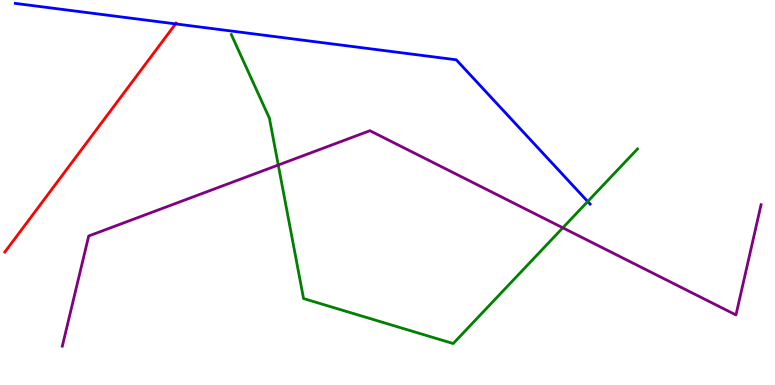[{'lines': ['blue', 'red'], 'intersections': [{'x': 2.27, 'y': 9.38}]}, {'lines': ['green', 'red'], 'intersections': []}, {'lines': ['purple', 'red'], 'intersections': []}, {'lines': ['blue', 'green'], 'intersections': [{'x': 7.58, 'y': 4.77}]}, {'lines': ['blue', 'purple'], 'intersections': []}, {'lines': ['green', 'purple'], 'intersections': [{'x': 3.59, 'y': 5.71}, {'x': 7.26, 'y': 4.08}]}]